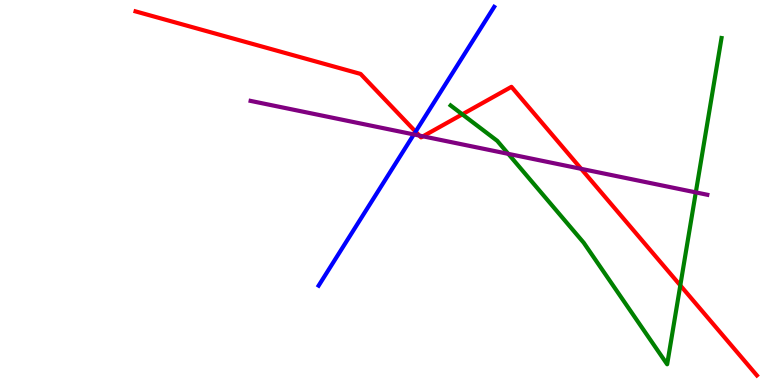[{'lines': ['blue', 'red'], 'intersections': [{'x': 5.36, 'y': 6.58}]}, {'lines': ['green', 'red'], 'intersections': [{'x': 5.97, 'y': 7.03}, {'x': 8.78, 'y': 2.59}]}, {'lines': ['purple', 'red'], 'intersections': [{'x': 5.41, 'y': 6.48}, {'x': 5.46, 'y': 6.46}, {'x': 7.5, 'y': 5.61}]}, {'lines': ['blue', 'green'], 'intersections': []}, {'lines': ['blue', 'purple'], 'intersections': [{'x': 5.34, 'y': 6.51}]}, {'lines': ['green', 'purple'], 'intersections': [{'x': 6.56, 'y': 6.0}, {'x': 8.98, 'y': 5.0}]}]